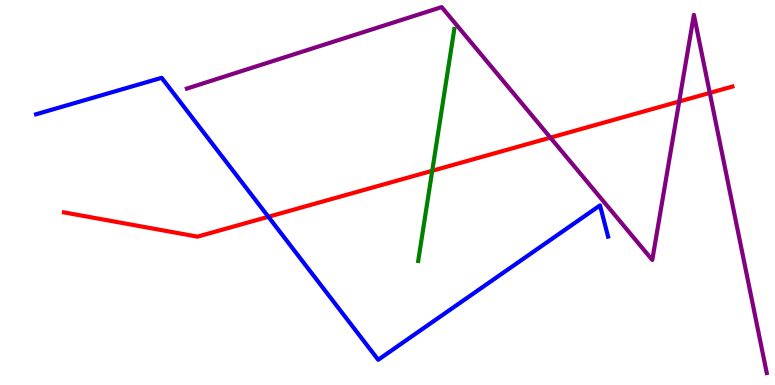[{'lines': ['blue', 'red'], 'intersections': [{'x': 3.46, 'y': 4.37}]}, {'lines': ['green', 'red'], 'intersections': [{'x': 5.58, 'y': 5.56}]}, {'lines': ['purple', 'red'], 'intersections': [{'x': 7.1, 'y': 6.43}, {'x': 8.76, 'y': 7.36}, {'x': 9.16, 'y': 7.59}]}, {'lines': ['blue', 'green'], 'intersections': []}, {'lines': ['blue', 'purple'], 'intersections': []}, {'lines': ['green', 'purple'], 'intersections': []}]